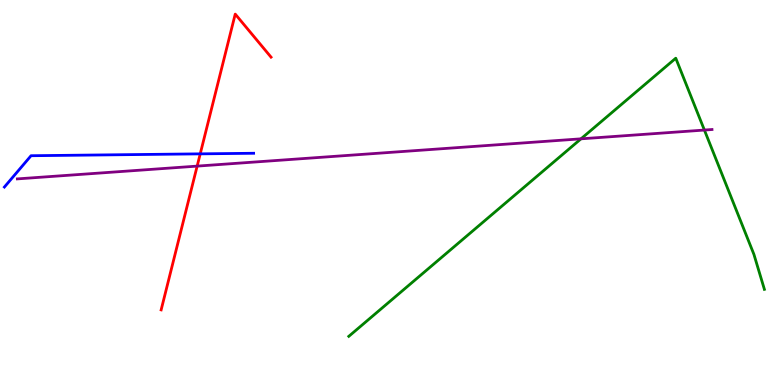[{'lines': ['blue', 'red'], 'intersections': [{'x': 2.58, 'y': 6.0}]}, {'lines': ['green', 'red'], 'intersections': []}, {'lines': ['purple', 'red'], 'intersections': [{'x': 2.54, 'y': 5.69}]}, {'lines': ['blue', 'green'], 'intersections': []}, {'lines': ['blue', 'purple'], 'intersections': []}, {'lines': ['green', 'purple'], 'intersections': [{'x': 7.5, 'y': 6.39}, {'x': 9.09, 'y': 6.62}]}]